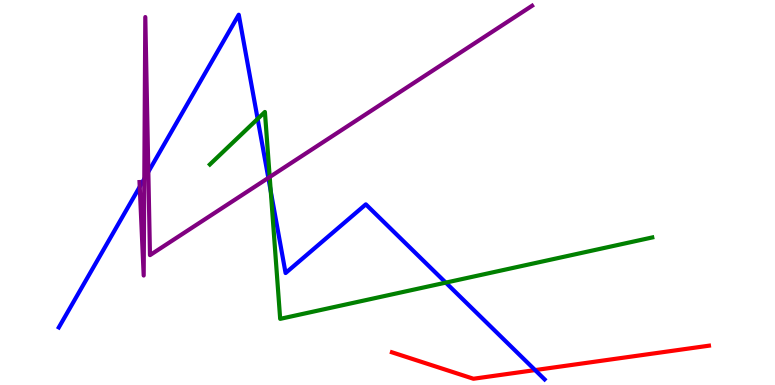[{'lines': ['blue', 'red'], 'intersections': [{'x': 6.9, 'y': 0.387}]}, {'lines': ['green', 'red'], 'intersections': []}, {'lines': ['purple', 'red'], 'intersections': []}, {'lines': ['blue', 'green'], 'intersections': [{'x': 3.32, 'y': 6.91}, {'x': 3.49, 'y': 5.03}, {'x': 5.75, 'y': 2.66}]}, {'lines': ['blue', 'purple'], 'intersections': [{'x': 1.8, 'y': 5.15}, {'x': 1.86, 'y': 5.35}, {'x': 1.91, 'y': 5.54}, {'x': 3.46, 'y': 5.38}]}, {'lines': ['green', 'purple'], 'intersections': [{'x': 3.48, 'y': 5.4}]}]